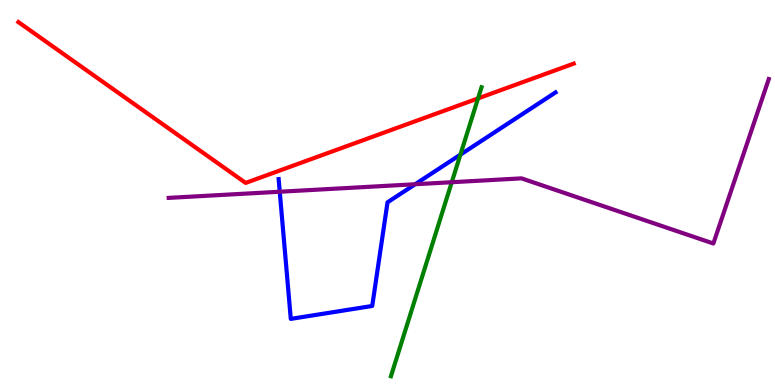[{'lines': ['blue', 'red'], 'intersections': []}, {'lines': ['green', 'red'], 'intersections': [{'x': 6.17, 'y': 7.44}]}, {'lines': ['purple', 'red'], 'intersections': []}, {'lines': ['blue', 'green'], 'intersections': [{'x': 5.94, 'y': 5.98}]}, {'lines': ['blue', 'purple'], 'intersections': [{'x': 3.61, 'y': 5.02}, {'x': 5.36, 'y': 5.21}]}, {'lines': ['green', 'purple'], 'intersections': [{'x': 5.83, 'y': 5.27}]}]